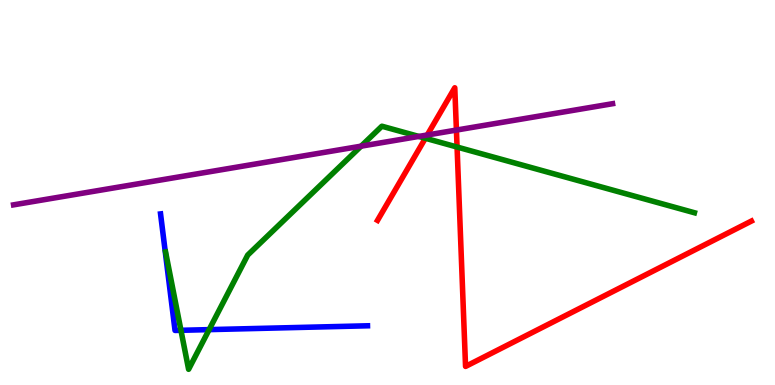[{'lines': ['blue', 'red'], 'intersections': []}, {'lines': ['green', 'red'], 'intersections': [{'x': 5.49, 'y': 6.41}, {'x': 5.9, 'y': 6.18}]}, {'lines': ['purple', 'red'], 'intersections': [{'x': 5.51, 'y': 6.49}, {'x': 5.89, 'y': 6.62}]}, {'lines': ['blue', 'green'], 'intersections': [{'x': 2.33, 'y': 1.42}, {'x': 2.7, 'y': 1.44}]}, {'lines': ['blue', 'purple'], 'intersections': []}, {'lines': ['green', 'purple'], 'intersections': [{'x': 4.66, 'y': 6.2}, {'x': 5.4, 'y': 6.46}]}]